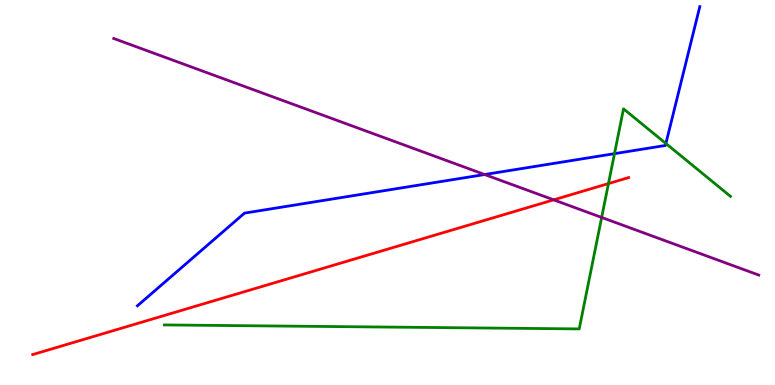[{'lines': ['blue', 'red'], 'intersections': []}, {'lines': ['green', 'red'], 'intersections': [{'x': 7.85, 'y': 5.23}]}, {'lines': ['purple', 'red'], 'intersections': [{'x': 7.14, 'y': 4.81}]}, {'lines': ['blue', 'green'], 'intersections': [{'x': 7.93, 'y': 6.01}, {'x': 8.59, 'y': 6.27}]}, {'lines': ['blue', 'purple'], 'intersections': [{'x': 6.25, 'y': 5.47}]}, {'lines': ['green', 'purple'], 'intersections': [{'x': 7.76, 'y': 4.35}]}]